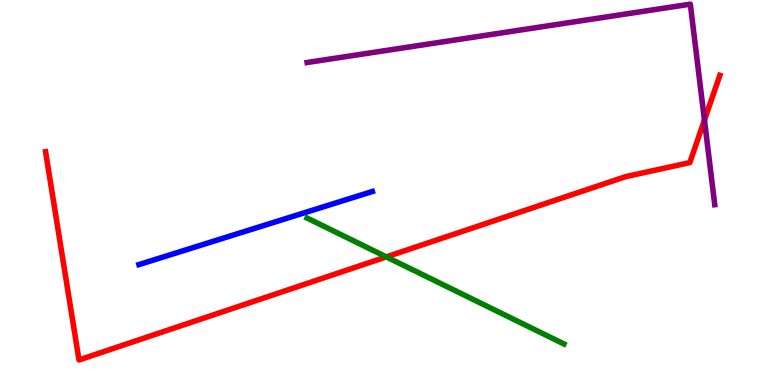[{'lines': ['blue', 'red'], 'intersections': []}, {'lines': ['green', 'red'], 'intersections': [{'x': 4.98, 'y': 3.33}]}, {'lines': ['purple', 'red'], 'intersections': [{'x': 9.09, 'y': 6.88}]}, {'lines': ['blue', 'green'], 'intersections': []}, {'lines': ['blue', 'purple'], 'intersections': []}, {'lines': ['green', 'purple'], 'intersections': []}]